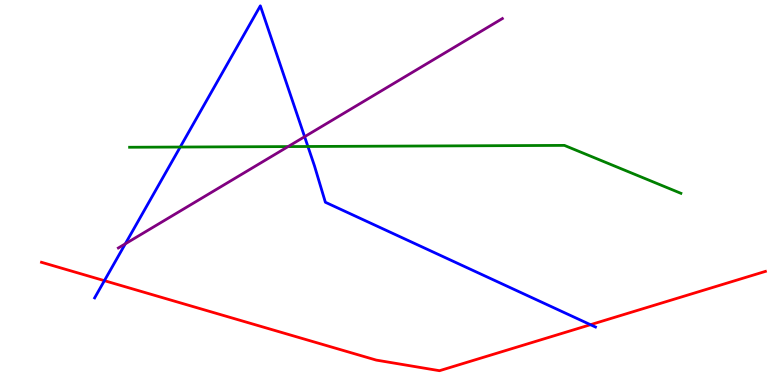[{'lines': ['blue', 'red'], 'intersections': [{'x': 1.35, 'y': 2.71}, {'x': 7.62, 'y': 1.57}]}, {'lines': ['green', 'red'], 'intersections': []}, {'lines': ['purple', 'red'], 'intersections': []}, {'lines': ['blue', 'green'], 'intersections': [{'x': 2.33, 'y': 6.18}, {'x': 3.97, 'y': 6.2}]}, {'lines': ['blue', 'purple'], 'intersections': [{'x': 1.62, 'y': 3.67}, {'x': 3.93, 'y': 6.45}]}, {'lines': ['green', 'purple'], 'intersections': [{'x': 3.72, 'y': 6.19}]}]